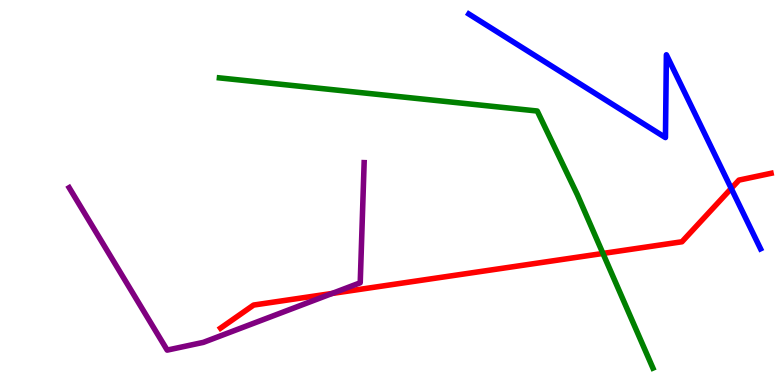[{'lines': ['blue', 'red'], 'intersections': [{'x': 9.44, 'y': 5.11}]}, {'lines': ['green', 'red'], 'intersections': [{'x': 7.78, 'y': 3.42}]}, {'lines': ['purple', 'red'], 'intersections': [{'x': 4.29, 'y': 2.38}]}, {'lines': ['blue', 'green'], 'intersections': []}, {'lines': ['blue', 'purple'], 'intersections': []}, {'lines': ['green', 'purple'], 'intersections': []}]